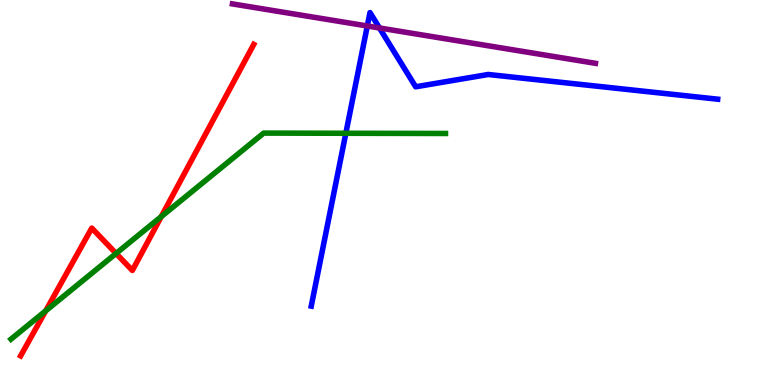[{'lines': ['blue', 'red'], 'intersections': []}, {'lines': ['green', 'red'], 'intersections': [{'x': 0.589, 'y': 1.93}, {'x': 1.5, 'y': 3.42}, {'x': 2.08, 'y': 4.37}]}, {'lines': ['purple', 'red'], 'intersections': []}, {'lines': ['blue', 'green'], 'intersections': [{'x': 4.46, 'y': 6.54}]}, {'lines': ['blue', 'purple'], 'intersections': [{'x': 4.74, 'y': 9.33}, {'x': 4.9, 'y': 9.27}]}, {'lines': ['green', 'purple'], 'intersections': []}]